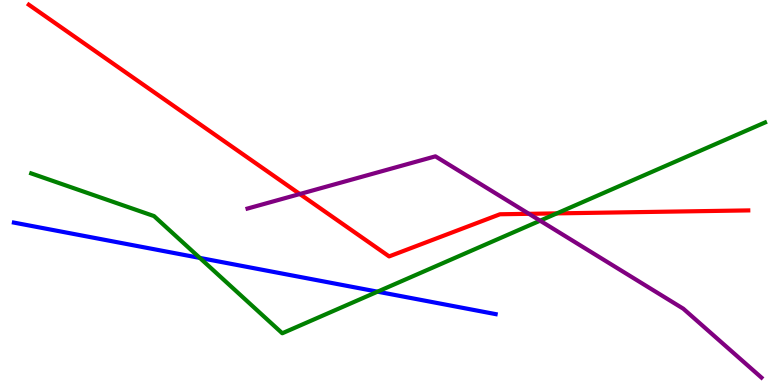[{'lines': ['blue', 'red'], 'intersections': []}, {'lines': ['green', 'red'], 'intersections': [{'x': 7.19, 'y': 4.46}]}, {'lines': ['purple', 'red'], 'intersections': [{'x': 3.87, 'y': 4.96}, {'x': 6.82, 'y': 4.45}]}, {'lines': ['blue', 'green'], 'intersections': [{'x': 2.58, 'y': 3.3}, {'x': 4.87, 'y': 2.42}]}, {'lines': ['blue', 'purple'], 'intersections': []}, {'lines': ['green', 'purple'], 'intersections': [{'x': 6.97, 'y': 4.27}]}]